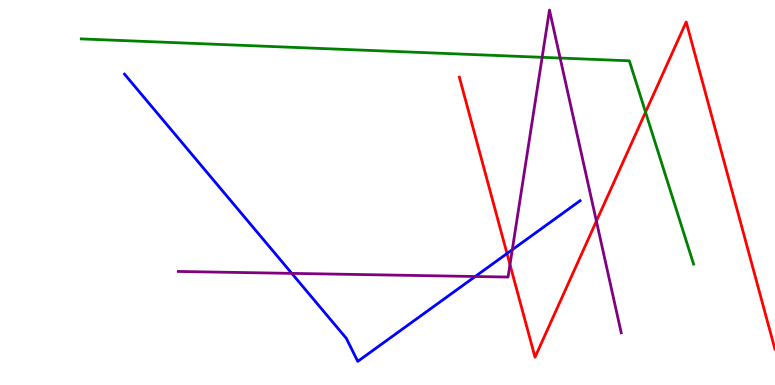[{'lines': ['blue', 'red'], 'intersections': [{'x': 6.54, 'y': 3.41}]}, {'lines': ['green', 'red'], 'intersections': [{'x': 8.33, 'y': 7.09}]}, {'lines': ['purple', 'red'], 'intersections': [{'x': 6.58, 'y': 3.13}, {'x': 7.7, 'y': 4.26}]}, {'lines': ['blue', 'green'], 'intersections': []}, {'lines': ['blue', 'purple'], 'intersections': [{'x': 3.76, 'y': 2.9}, {'x': 6.13, 'y': 2.82}, {'x': 6.61, 'y': 3.51}]}, {'lines': ['green', 'purple'], 'intersections': [{'x': 7.0, 'y': 8.51}, {'x': 7.23, 'y': 8.49}]}]